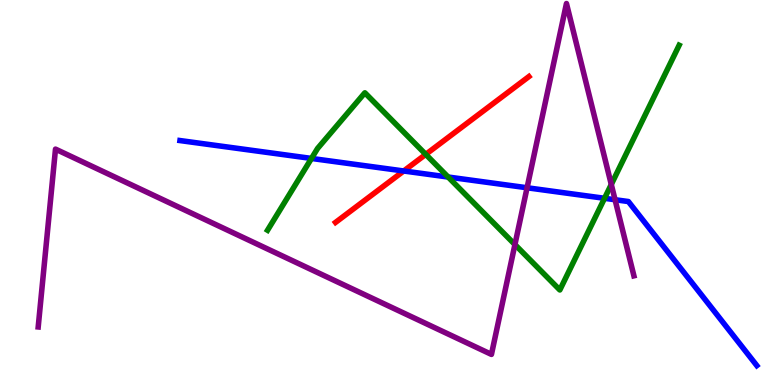[{'lines': ['blue', 'red'], 'intersections': [{'x': 5.21, 'y': 5.56}]}, {'lines': ['green', 'red'], 'intersections': [{'x': 5.49, 'y': 5.99}]}, {'lines': ['purple', 'red'], 'intersections': []}, {'lines': ['blue', 'green'], 'intersections': [{'x': 4.02, 'y': 5.88}, {'x': 5.78, 'y': 5.4}, {'x': 7.8, 'y': 4.85}]}, {'lines': ['blue', 'purple'], 'intersections': [{'x': 6.8, 'y': 5.12}, {'x': 7.94, 'y': 4.81}]}, {'lines': ['green', 'purple'], 'intersections': [{'x': 6.64, 'y': 3.65}, {'x': 7.89, 'y': 5.21}]}]